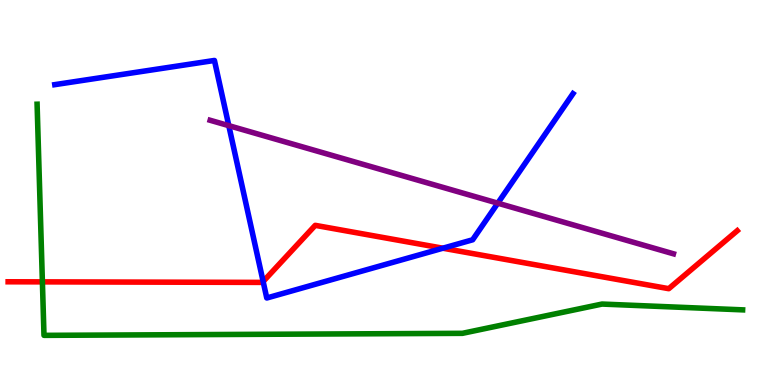[{'lines': ['blue', 'red'], 'intersections': [{'x': 3.4, 'y': 2.69}, {'x': 5.71, 'y': 3.55}]}, {'lines': ['green', 'red'], 'intersections': [{'x': 0.547, 'y': 2.68}]}, {'lines': ['purple', 'red'], 'intersections': []}, {'lines': ['blue', 'green'], 'intersections': []}, {'lines': ['blue', 'purple'], 'intersections': [{'x': 2.95, 'y': 6.74}, {'x': 6.42, 'y': 4.72}]}, {'lines': ['green', 'purple'], 'intersections': []}]